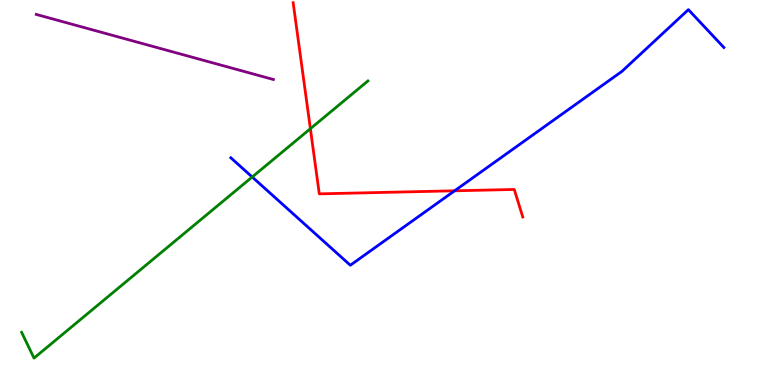[{'lines': ['blue', 'red'], 'intersections': [{'x': 5.87, 'y': 5.04}]}, {'lines': ['green', 'red'], 'intersections': [{'x': 4.0, 'y': 6.66}]}, {'lines': ['purple', 'red'], 'intersections': []}, {'lines': ['blue', 'green'], 'intersections': [{'x': 3.25, 'y': 5.4}]}, {'lines': ['blue', 'purple'], 'intersections': []}, {'lines': ['green', 'purple'], 'intersections': []}]